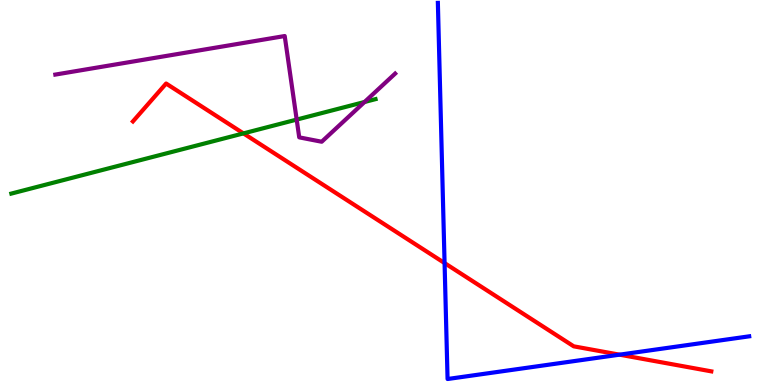[{'lines': ['blue', 'red'], 'intersections': [{'x': 5.74, 'y': 3.17}, {'x': 7.99, 'y': 0.788}]}, {'lines': ['green', 'red'], 'intersections': [{'x': 3.14, 'y': 6.54}]}, {'lines': ['purple', 'red'], 'intersections': []}, {'lines': ['blue', 'green'], 'intersections': []}, {'lines': ['blue', 'purple'], 'intersections': []}, {'lines': ['green', 'purple'], 'intersections': [{'x': 3.83, 'y': 6.89}, {'x': 4.7, 'y': 7.35}]}]